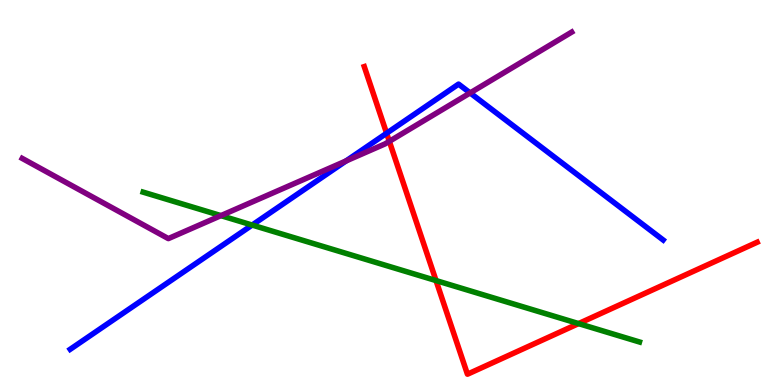[{'lines': ['blue', 'red'], 'intersections': [{'x': 4.99, 'y': 6.54}]}, {'lines': ['green', 'red'], 'intersections': [{'x': 5.63, 'y': 2.71}, {'x': 7.47, 'y': 1.59}]}, {'lines': ['purple', 'red'], 'intersections': [{'x': 5.02, 'y': 6.33}]}, {'lines': ['blue', 'green'], 'intersections': [{'x': 3.25, 'y': 4.15}]}, {'lines': ['blue', 'purple'], 'intersections': [{'x': 4.46, 'y': 5.82}, {'x': 6.07, 'y': 7.59}]}, {'lines': ['green', 'purple'], 'intersections': [{'x': 2.85, 'y': 4.4}]}]